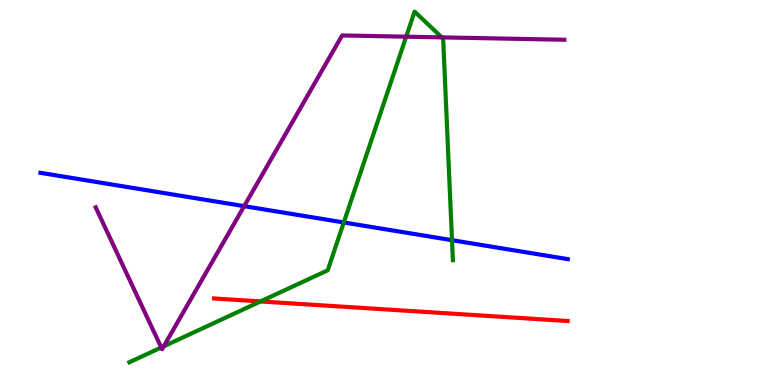[{'lines': ['blue', 'red'], 'intersections': []}, {'lines': ['green', 'red'], 'intersections': [{'x': 3.36, 'y': 2.17}]}, {'lines': ['purple', 'red'], 'intersections': []}, {'lines': ['blue', 'green'], 'intersections': [{'x': 4.44, 'y': 4.22}, {'x': 5.83, 'y': 3.76}]}, {'lines': ['blue', 'purple'], 'intersections': [{'x': 3.15, 'y': 4.65}]}, {'lines': ['green', 'purple'], 'intersections': [{'x': 2.08, 'y': 0.975}, {'x': 2.11, 'y': 1.01}, {'x': 5.24, 'y': 9.05}, {'x': 5.7, 'y': 9.03}]}]